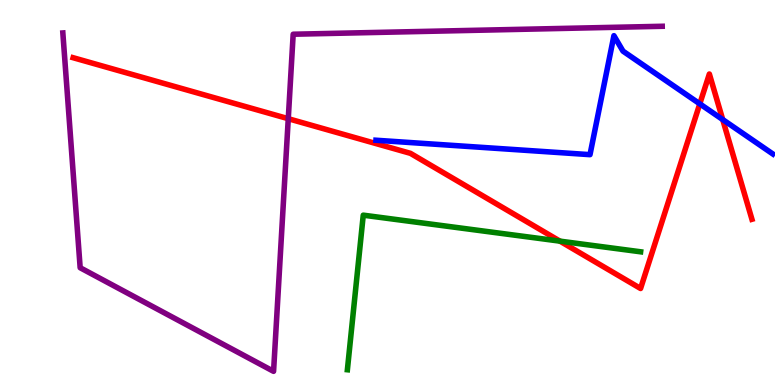[{'lines': ['blue', 'red'], 'intersections': [{'x': 9.03, 'y': 7.3}, {'x': 9.33, 'y': 6.89}]}, {'lines': ['green', 'red'], 'intersections': [{'x': 7.23, 'y': 3.74}]}, {'lines': ['purple', 'red'], 'intersections': [{'x': 3.72, 'y': 6.92}]}, {'lines': ['blue', 'green'], 'intersections': []}, {'lines': ['blue', 'purple'], 'intersections': []}, {'lines': ['green', 'purple'], 'intersections': []}]